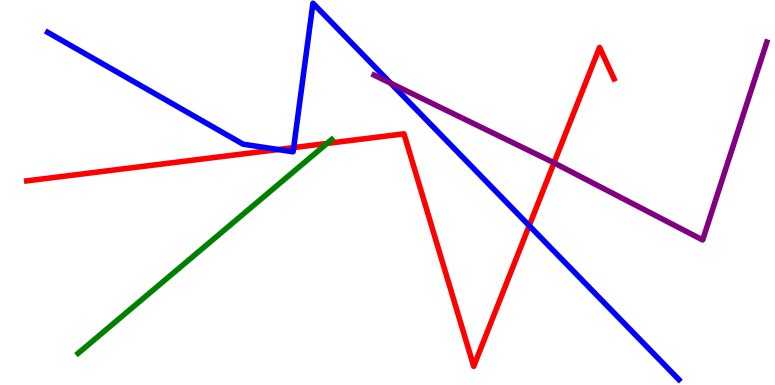[{'lines': ['blue', 'red'], 'intersections': [{'x': 3.59, 'y': 6.12}, {'x': 3.79, 'y': 6.17}, {'x': 6.83, 'y': 4.14}]}, {'lines': ['green', 'red'], 'intersections': [{'x': 4.22, 'y': 6.27}]}, {'lines': ['purple', 'red'], 'intersections': [{'x': 7.15, 'y': 5.77}]}, {'lines': ['blue', 'green'], 'intersections': []}, {'lines': ['blue', 'purple'], 'intersections': [{'x': 5.04, 'y': 7.84}]}, {'lines': ['green', 'purple'], 'intersections': []}]